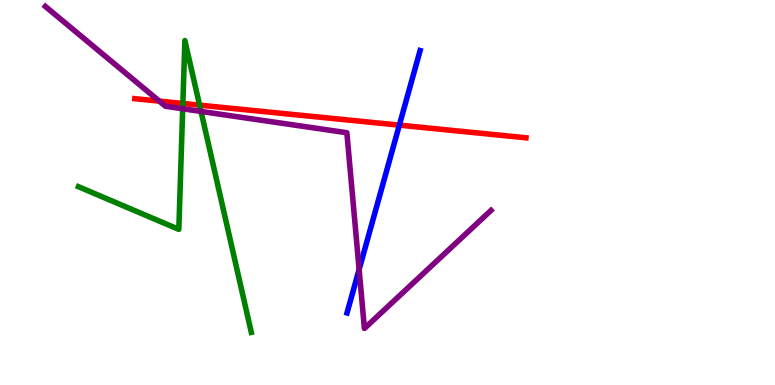[{'lines': ['blue', 'red'], 'intersections': [{'x': 5.15, 'y': 6.75}]}, {'lines': ['green', 'red'], 'intersections': [{'x': 2.36, 'y': 7.31}, {'x': 2.58, 'y': 7.27}]}, {'lines': ['purple', 'red'], 'intersections': [{'x': 2.06, 'y': 7.37}]}, {'lines': ['blue', 'green'], 'intersections': []}, {'lines': ['blue', 'purple'], 'intersections': [{'x': 4.63, 'y': 3.0}]}, {'lines': ['green', 'purple'], 'intersections': [{'x': 2.36, 'y': 7.18}, {'x': 2.59, 'y': 7.11}]}]